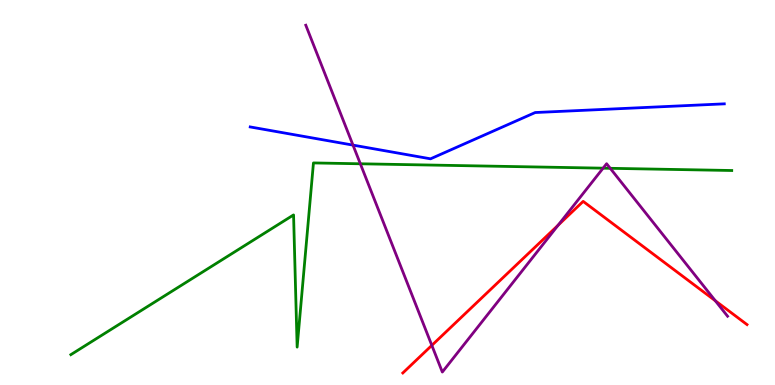[{'lines': ['blue', 'red'], 'intersections': []}, {'lines': ['green', 'red'], 'intersections': []}, {'lines': ['purple', 'red'], 'intersections': [{'x': 5.57, 'y': 1.03}, {'x': 7.2, 'y': 4.15}, {'x': 9.23, 'y': 2.19}]}, {'lines': ['blue', 'green'], 'intersections': []}, {'lines': ['blue', 'purple'], 'intersections': [{'x': 4.55, 'y': 6.23}]}, {'lines': ['green', 'purple'], 'intersections': [{'x': 4.65, 'y': 5.75}, {'x': 7.78, 'y': 5.63}, {'x': 7.87, 'y': 5.63}]}]